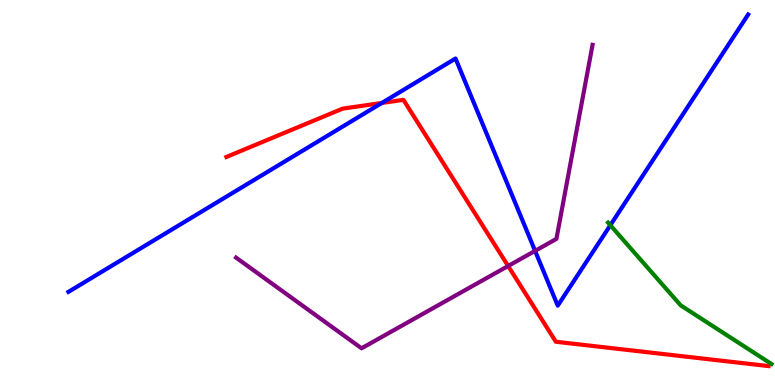[{'lines': ['blue', 'red'], 'intersections': [{'x': 4.93, 'y': 7.33}]}, {'lines': ['green', 'red'], 'intersections': []}, {'lines': ['purple', 'red'], 'intersections': [{'x': 6.56, 'y': 3.09}]}, {'lines': ['blue', 'green'], 'intersections': [{'x': 7.88, 'y': 4.15}]}, {'lines': ['blue', 'purple'], 'intersections': [{'x': 6.9, 'y': 3.48}]}, {'lines': ['green', 'purple'], 'intersections': []}]